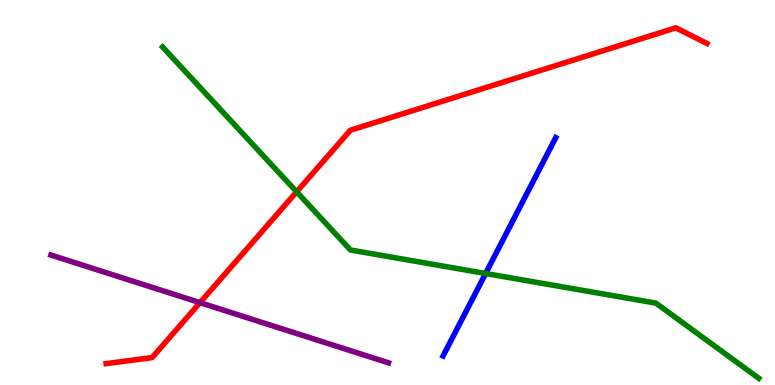[{'lines': ['blue', 'red'], 'intersections': []}, {'lines': ['green', 'red'], 'intersections': [{'x': 3.83, 'y': 5.02}]}, {'lines': ['purple', 'red'], 'intersections': [{'x': 2.58, 'y': 2.14}]}, {'lines': ['blue', 'green'], 'intersections': [{'x': 6.27, 'y': 2.9}]}, {'lines': ['blue', 'purple'], 'intersections': []}, {'lines': ['green', 'purple'], 'intersections': []}]